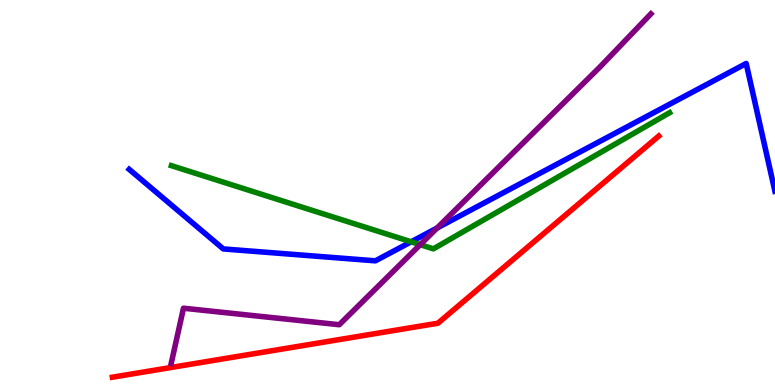[{'lines': ['blue', 'red'], 'intersections': []}, {'lines': ['green', 'red'], 'intersections': []}, {'lines': ['purple', 'red'], 'intersections': []}, {'lines': ['blue', 'green'], 'intersections': [{'x': 5.31, 'y': 3.72}]}, {'lines': ['blue', 'purple'], 'intersections': [{'x': 5.64, 'y': 4.08}]}, {'lines': ['green', 'purple'], 'intersections': [{'x': 5.42, 'y': 3.64}]}]